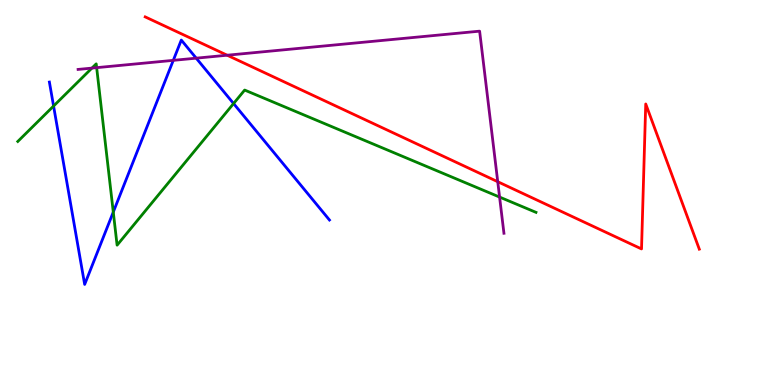[{'lines': ['blue', 'red'], 'intersections': []}, {'lines': ['green', 'red'], 'intersections': []}, {'lines': ['purple', 'red'], 'intersections': [{'x': 2.93, 'y': 8.57}, {'x': 6.42, 'y': 5.28}]}, {'lines': ['blue', 'green'], 'intersections': [{'x': 0.691, 'y': 7.25}, {'x': 1.46, 'y': 4.49}, {'x': 3.01, 'y': 7.31}]}, {'lines': ['blue', 'purple'], 'intersections': [{'x': 2.24, 'y': 8.43}, {'x': 2.53, 'y': 8.49}]}, {'lines': ['green', 'purple'], 'intersections': [{'x': 1.19, 'y': 8.23}, {'x': 1.25, 'y': 8.24}, {'x': 6.45, 'y': 4.88}]}]